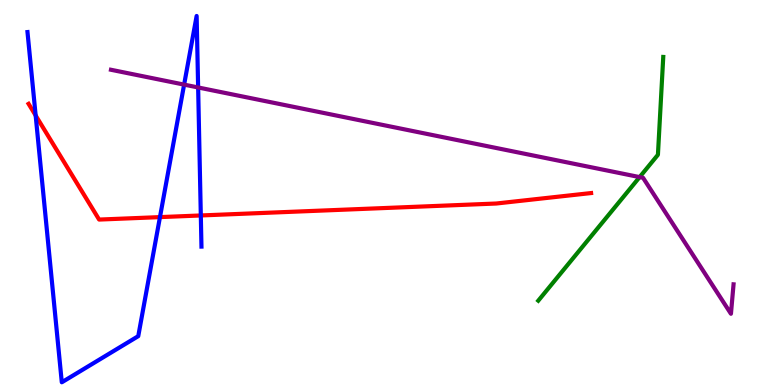[{'lines': ['blue', 'red'], 'intersections': [{'x': 0.46, 'y': 7.0}, {'x': 2.06, 'y': 4.36}, {'x': 2.59, 'y': 4.4}]}, {'lines': ['green', 'red'], 'intersections': []}, {'lines': ['purple', 'red'], 'intersections': []}, {'lines': ['blue', 'green'], 'intersections': []}, {'lines': ['blue', 'purple'], 'intersections': [{'x': 2.38, 'y': 7.8}, {'x': 2.56, 'y': 7.73}]}, {'lines': ['green', 'purple'], 'intersections': [{'x': 8.25, 'y': 5.4}]}]